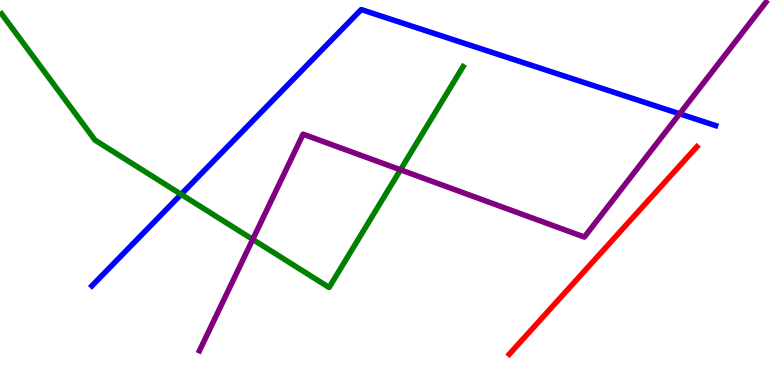[{'lines': ['blue', 'red'], 'intersections': []}, {'lines': ['green', 'red'], 'intersections': []}, {'lines': ['purple', 'red'], 'intersections': []}, {'lines': ['blue', 'green'], 'intersections': [{'x': 2.34, 'y': 4.95}]}, {'lines': ['blue', 'purple'], 'intersections': [{'x': 8.77, 'y': 7.04}]}, {'lines': ['green', 'purple'], 'intersections': [{'x': 3.26, 'y': 3.78}, {'x': 5.17, 'y': 5.59}]}]